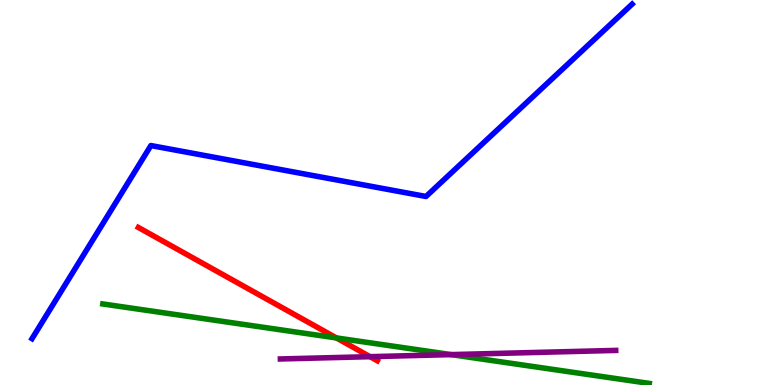[{'lines': ['blue', 'red'], 'intersections': []}, {'lines': ['green', 'red'], 'intersections': [{'x': 4.34, 'y': 1.22}]}, {'lines': ['purple', 'red'], 'intersections': [{'x': 4.77, 'y': 0.736}]}, {'lines': ['blue', 'green'], 'intersections': []}, {'lines': ['blue', 'purple'], 'intersections': []}, {'lines': ['green', 'purple'], 'intersections': [{'x': 5.82, 'y': 0.789}]}]